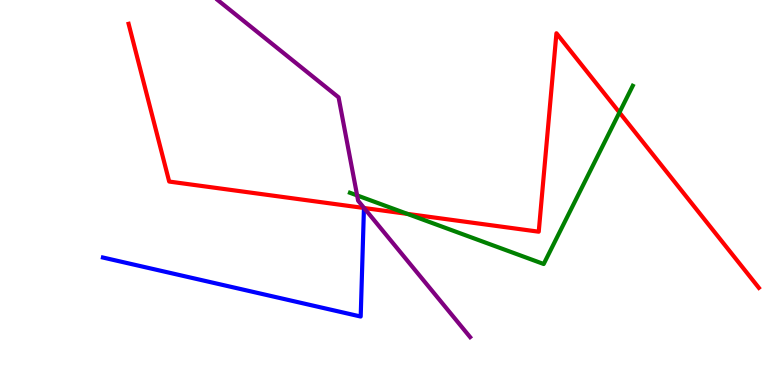[{'lines': ['blue', 'red'], 'intersections': []}, {'lines': ['green', 'red'], 'intersections': [{'x': 5.26, 'y': 4.44}, {'x': 7.99, 'y': 7.08}]}, {'lines': ['purple', 'red'], 'intersections': [{'x': 4.7, 'y': 4.6}]}, {'lines': ['blue', 'green'], 'intersections': []}, {'lines': ['blue', 'purple'], 'intersections': []}, {'lines': ['green', 'purple'], 'intersections': [{'x': 4.61, 'y': 4.92}]}]